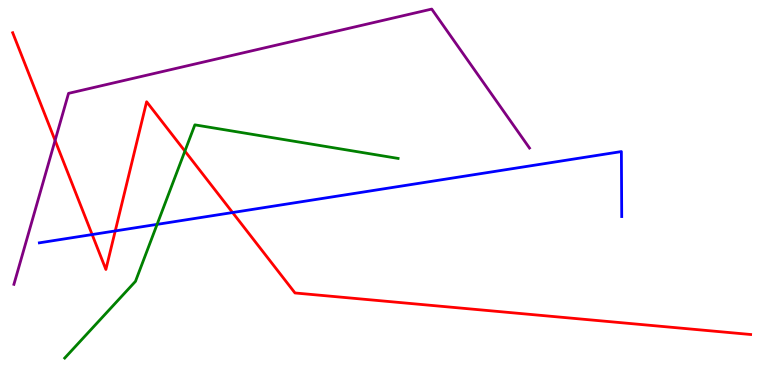[{'lines': ['blue', 'red'], 'intersections': [{'x': 1.19, 'y': 3.91}, {'x': 1.49, 'y': 4.0}, {'x': 3.0, 'y': 4.48}]}, {'lines': ['green', 'red'], 'intersections': [{'x': 2.39, 'y': 6.08}]}, {'lines': ['purple', 'red'], 'intersections': [{'x': 0.711, 'y': 6.35}]}, {'lines': ['blue', 'green'], 'intersections': [{'x': 2.03, 'y': 4.17}]}, {'lines': ['blue', 'purple'], 'intersections': []}, {'lines': ['green', 'purple'], 'intersections': []}]